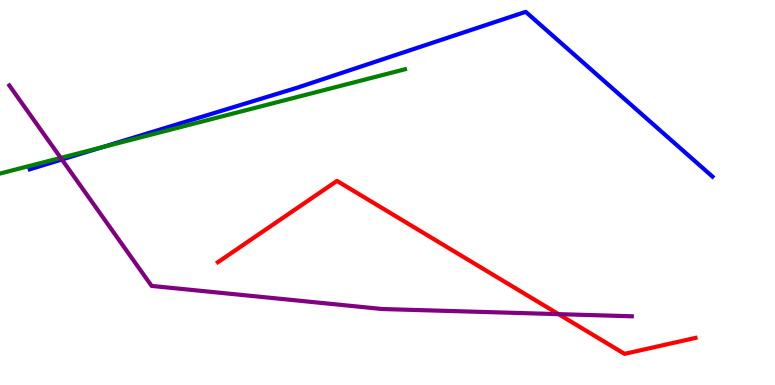[{'lines': ['blue', 'red'], 'intersections': []}, {'lines': ['green', 'red'], 'intersections': []}, {'lines': ['purple', 'red'], 'intersections': [{'x': 7.21, 'y': 1.84}]}, {'lines': ['blue', 'green'], 'intersections': [{'x': 1.31, 'y': 6.17}]}, {'lines': ['blue', 'purple'], 'intersections': [{'x': 0.799, 'y': 5.86}]}, {'lines': ['green', 'purple'], 'intersections': [{'x': 0.784, 'y': 5.9}]}]